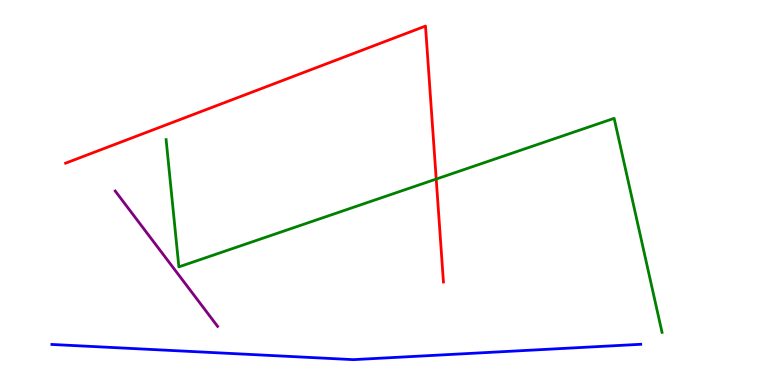[{'lines': ['blue', 'red'], 'intersections': []}, {'lines': ['green', 'red'], 'intersections': [{'x': 5.63, 'y': 5.35}]}, {'lines': ['purple', 'red'], 'intersections': []}, {'lines': ['blue', 'green'], 'intersections': []}, {'lines': ['blue', 'purple'], 'intersections': []}, {'lines': ['green', 'purple'], 'intersections': []}]